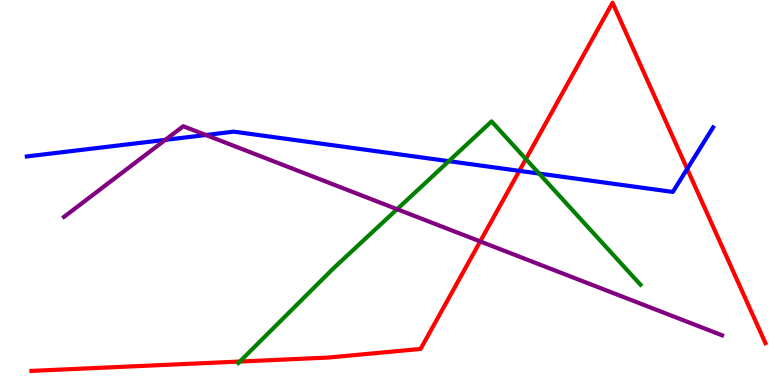[{'lines': ['blue', 'red'], 'intersections': [{'x': 6.7, 'y': 5.56}, {'x': 8.87, 'y': 5.61}]}, {'lines': ['green', 'red'], 'intersections': [{'x': 3.09, 'y': 0.61}, {'x': 6.79, 'y': 5.87}]}, {'lines': ['purple', 'red'], 'intersections': [{'x': 6.2, 'y': 3.73}]}, {'lines': ['blue', 'green'], 'intersections': [{'x': 5.79, 'y': 5.81}, {'x': 6.96, 'y': 5.49}]}, {'lines': ['blue', 'purple'], 'intersections': [{'x': 2.13, 'y': 6.37}, {'x': 2.66, 'y': 6.49}]}, {'lines': ['green', 'purple'], 'intersections': [{'x': 5.12, 'y': 4.57}]}]